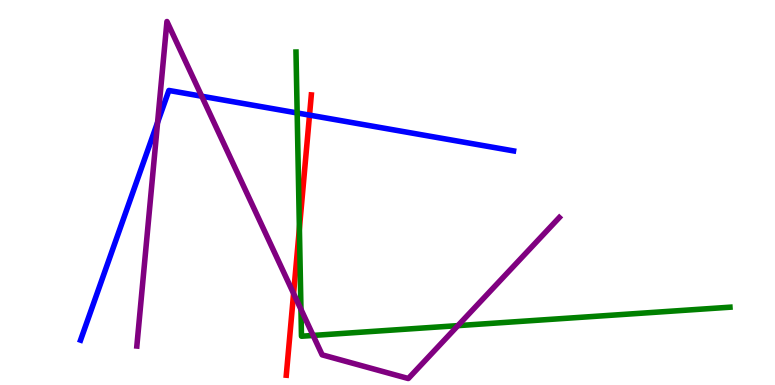[{'lines': ['blue', 'red'], 'intersections': [{'x': 3.99, 'y': 7.01}]}, {'lines': ['green', 'red'], 'intersections': [{'x': 3.86, 'y': 4.07}]}, {'lines': ['purple', 'red'], 'intersections': [{'x': 3.79, 'y': 2.38}]}, {'lines': ['blue', 'green'], 'intersections': [{'x': 3.83, 'y': 7.07}]}, {'lines': ['blue', 'purple'], 'intersections': [{'x': 2.03, 'y': 6.82}, {'x': 2.6, 'y': 7.5}]}, {'lines': ['green', 'purple'], 'intersections': [{'x': 3.88, 'y': 1.97}, {'x': 4.04, 'y': 1.29}, {'x': 5.91, 'y': 1.54}]}]